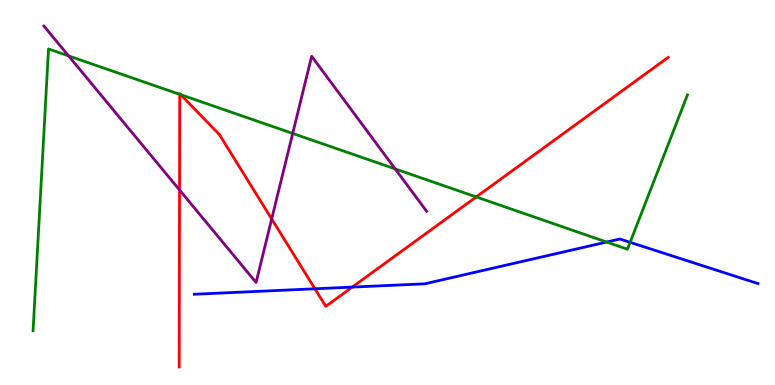[{'lines': ['blue', 'red'], 'intersections': [{'x': 4.06, 'y': 2.5}, {'x': 4.55, 'y': 2.54}]}, {'lines': ['green', 'red'], 'intersections': [{'x': 2.32, 'y': 7.55}, {'x': 2.33, 'y': 7.54}, {'x': 6.15, 'y': 4.88}]}, {'lines': ['purple', 'red'], 'intersections': [{'x': 2.32, 'y': 5.07}, {'x': 3.51, 'y': 4.31}]}, {'lines': ['blue', 'green'], 'intersections': [{'x': 7.83, 'y': 3.71}, {'x': 8.13, 'y': 3.71}]}, {'lines': ['blue', 'purple'], 'intersections': []}, {'lines': ['green', 'purple'], 'intersections': [{'x': 0.885, 'y': 8.55}, {'x': 3.78, 'y': 6.53}, {'x': 5.1, 'y': 5.61}]}]